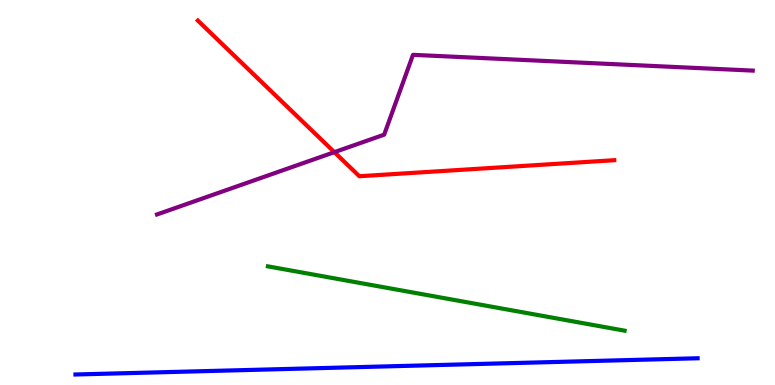[{'lines': ['blue', 'red'], 'intersections': []}, {'lines': ['green', 'red'], 'intersections': []}, {'lines': ['purple', 'red'], 'intersections': [{'x': 4.31, 'y': 6.05}]}, {'lines': ['blue', 'green'], 'intersections': []}, {'lines': ['blue', 'purple'], 'intersections': []}, {'lines': ['green', 'purple'], 'intersections': []}]